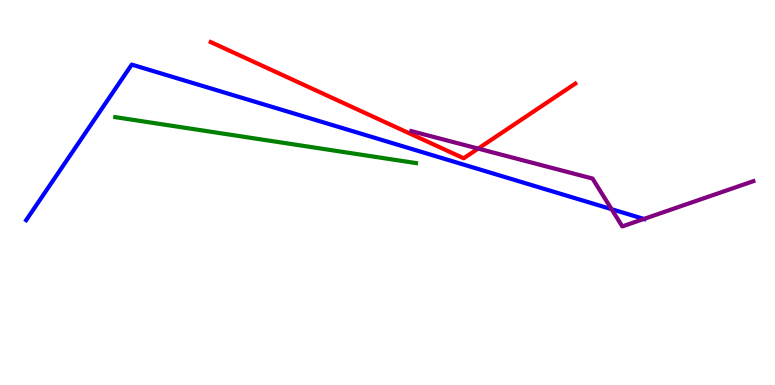[{'lines': ['blue', 'red'], 'intersections': []}, {'lines': ['green', 'red'], 'intersections': []}, {'lines': ['purple', 'red'], 'intersections': [{'x': 6.17, 'y': 6.14}]}, {'lines': ['blue', 'green'], 'intersections': []}, {'lines': ['blue', 'purple'], 'intersections': [{'x': 7.89, 'y': 4.57}, {'x': 8.31, 'y': 4.31}]}, {'lines': ['green', 'purple'], 'intersections': []}]